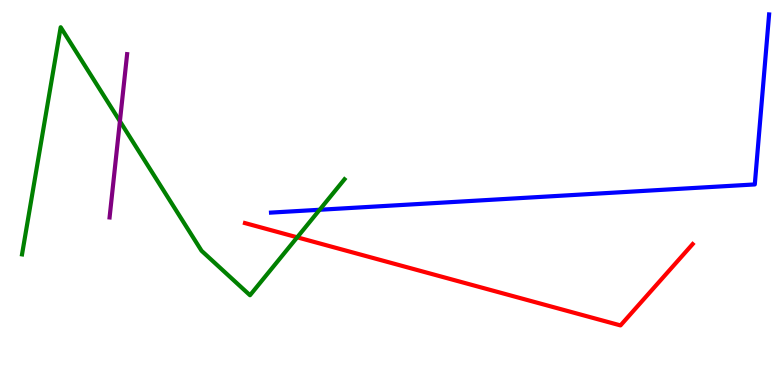[{'lines': ['blue', 'red'], 'intersections': []}, {'lines': ['green', 'red'], 'intersections': [{'x': 3.83, 'y': 3.84}]}, {'lines': ['purple', 'red'], 'intersections': []}, {'lines': ['blue', 'green'], 'intersections': [{'x': 4.12, 'y': 4.55}]}, {'lines': ['blue', 'purple'], 'intersections': []}, {'lines': ['green', 'purple'], 'intersections': [{'x': 1.55, 'y': 6.85}]}]